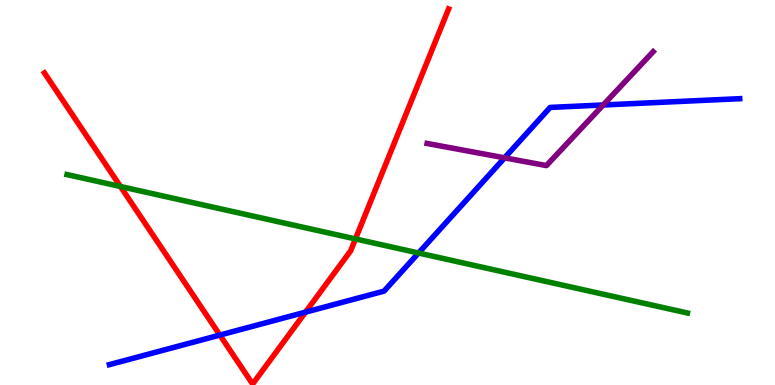[{'lines': ['blue', 'red'], 'intersections': [{'x': 2.84, 'y': 1.3}, {'x': 3.94, 'y': 1.89}]}, {'lines': ['green', 'red'], 'intersections': [{'x': 1.55, 'y': 5.16}, {'x': 4.59, 'y': 3.79}]}, {'lines': ['purple', 'red'], 'intersections': []}, {'lines': ['blue', 'green'], 'intersections': [{'x': 5.4, 'y': 3.43}]}, {'lines': ['blue', 'purple'], 'intersections': [{'x': 6.51, 'y': 5.9}, {'x': 7.78, 'y': 7.27}]}, {'lines': ['green', 'purple'], 'intersections': []}]